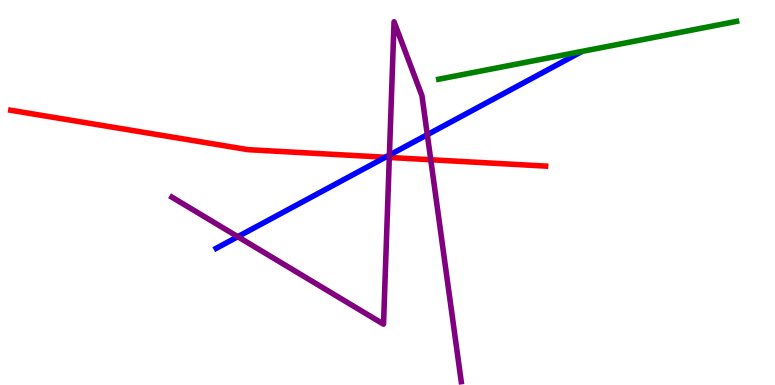[{'lines': ['blue', 'red'], 'intersections': [{'x': 4.97, 'y': 5.92}]}, {'lines': ['green', 'red'], 'intersections': []}, {'lines': ['purple', 'red'], 'intersections': [{'x': 5.02, 'y': 5.91}, {'x': 5.56, 'y': 5.85}]}, {'lines': ['blue', 'green'], 'intersections': []}, {'lines': ['blue', 'purple'], 'intersections': [{'x': 3.07, 'y': 3.85}, {'x': 5.02, 'y': 5.97}, {'x': 5.51, 'y': 6.5}]}, {'lines': ['green', 'purple'], 'intersections': []}]